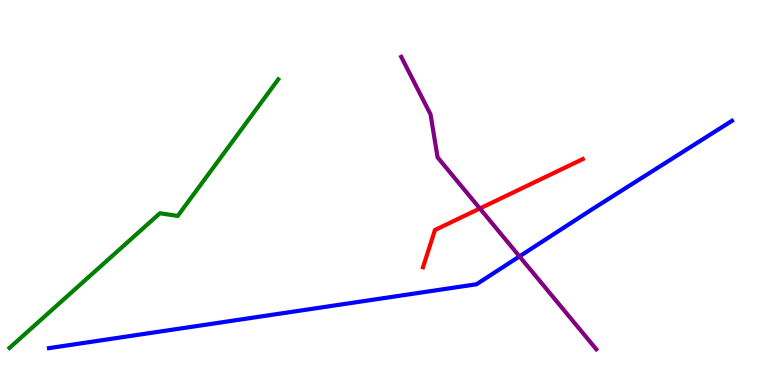[{'lines': ['blue', 'red'], 'intersections': []}, {'lines': ['green', 'red'], 'intersections': []}, {'lines': ['purple', 'red'], 'intersections': [{'x': 6.19, 'y': 4.59}]}, {'lines': ['blue', 'green'], 'intersections': []}, {'lines': ['blue', 'purple'], 'intersections': [{'x': 6.7, 'y': 3.34}]}, {'lines': ['green', 'purple'], 'intersections': []}]